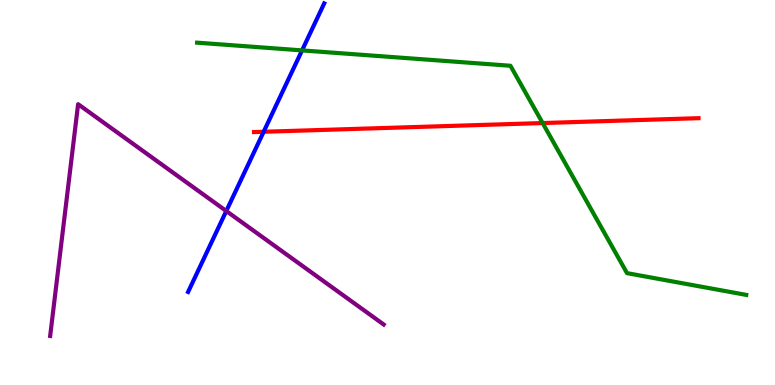[{'lines': ['blue', 'red'], 'intersections': [{'x': 3.4, 'y': 6.58}]}, {'lines': ['green', 'red'], 'intersections': [{'x': 7.0, 'y': 6.8}]}, {'lines': ['purple', 'red'], 'intersections': []}, {'lines': ['blue', 'green'], 'intersections': [{'x': 3.9, 'y': 8.69}]}, {'lines': ['blue', 'purple'], 'intersections': [{'x': 2.92, 'y': 4.52}]}, {'lines': ['green', 'purple'], 'intersections': []}]